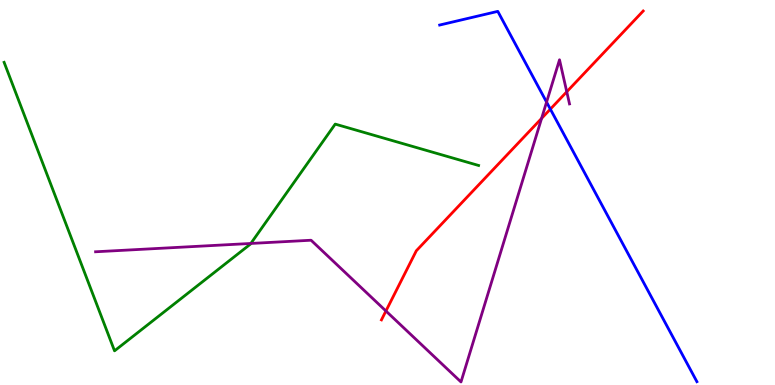[{'lines': ['blue', 'red'], 'intersections': [{'x': 7.1, 'y': 7.17}]}, {'lines': ['green', 'red'], 'intersections': []}, {'lines': ['purple', 'red'], 'intersections': [{'x': 4.98, 'y': 1.92}, {'x': 6.99, 'y': 6.93}, {'x': 7.31, 'y': 7.62}]}, {'lines': ['blue', 'green'], 'intersections': []}, {'lines': ['blue', 'purple'], 'intersections': [{'x': 7.05, 'y': 7.35}]}, {'lines': ['green', 'purple'], 'intersections': [{'x': 3.24, 'y': 3.68}]}]